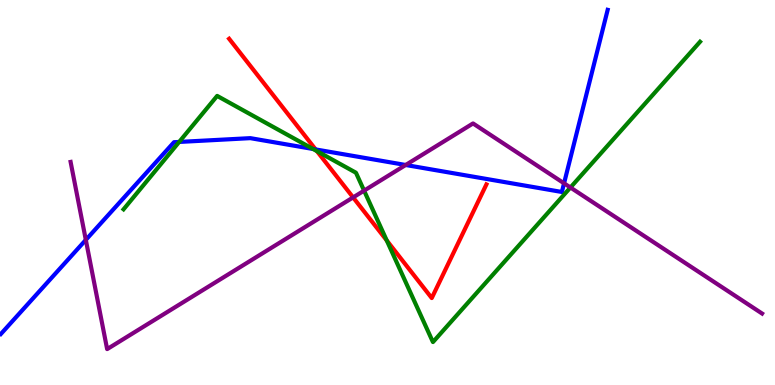[{'lines': ['blue', 'red'], 'intersections': [{'x': 4.07, 'y': 6.12}]}, {'lines': ['green', 'red'], 'intersections': [{'x': 4.09, 'y': 6.07}, {'x': 4.99, 'y': 3.75}]}, {'lines': ['purple', 'red'], 'intersections': [{'x': 4.56, 'y': 4.87}]}, {'lines': ['blue', 'green'], 'intersections': [{'x': 2.31, 'y': 6.31}, {'x': 4.04, 'y': 6.13}]}, {'lines': ['blue', 'purple'], 'intersections': [{'x': 1.11, 'y': 3.77}, {'x': 5.23, 'y': 5.71}, {'x': 7.28, 'y': 5.24}]}, {'lines': ['green', 'purple'], 'intersections': [{'x': 4.7, 'y': 5.05}, {'x': 7.36, 'y': 5.13}]}]